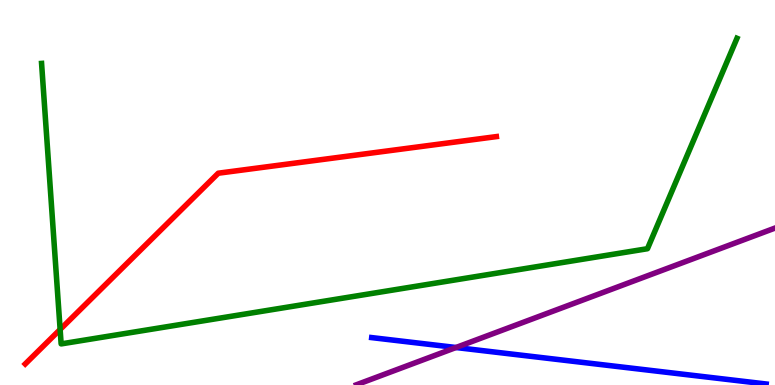[{'lines': ['blue', 'red'], 'intersections': []}, {'lines': ['green', 'red'], 'intersections': [{'x': 0.776, 'y': 1.44}]}, {'lines': ['purple', 'red'], 'intersections': []}, {'lines': ['blue', 'green'], 'intersections': []}, {'lines': ['blue', 'purple'], 'intersections': [{'x': 5.88, 'y': 0.974}]}, {'lines': ['green', 'purple'], 'intersections': []}]